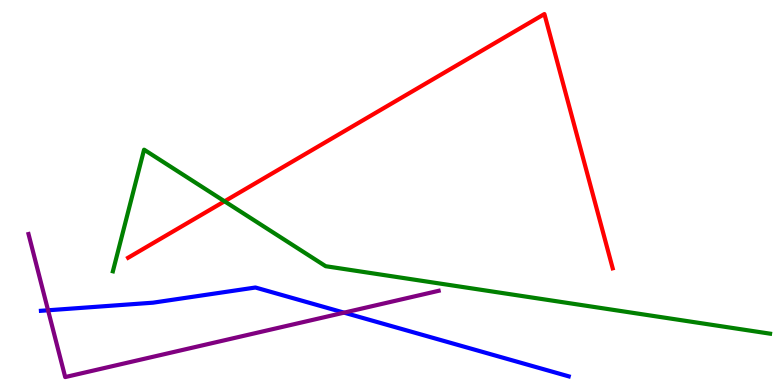[{'lines': ['blue', 'red'], 'intersections': []}, {'lines': ['green', 'red'], 'intersections': [{'x': 2.9, 'y': 4.77}]}, {'lines': ['purple', 'red'], 'intersections': []}, {'lines': ['blue', 'green'], 'intersections': []}, {'lines': ['blue', 'purple'], 'intersections': [{'x': 0.62, 'y': 1.94}, {'x': 4.44, 'y': 1.88}]}, {'lines': ['green', 'purple'], 'intersections': []}]